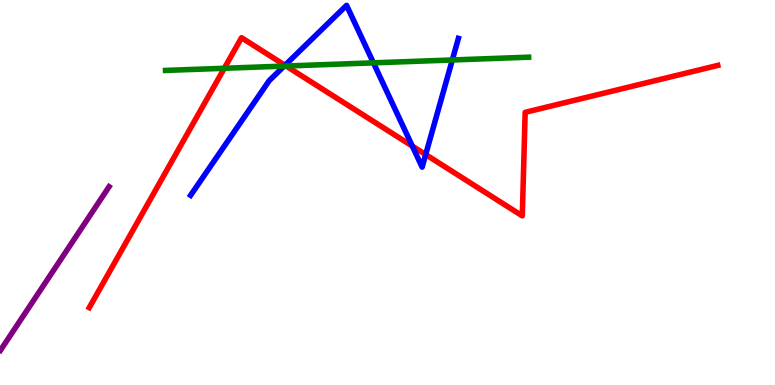[{'lines': ['blue', 'red'], 'intersections': [{'x': 3.68, 'y': 8.3}, {'x': 5.32, 'y': 6.21}, {'x': 5.49, 'y': 5.99}]}, {'lines': ['green', 'red'], 'intersections': [{'x': 2.89, 'y': 8.23}, {'x': 3.69, 'y': 8.28}]}, {'lines': ['purple', 'red'], 'intersections': []}, {'lines': ['blue', 'green'], 'intersections': [{'x': 3.67, 'y': 8.28}, {'x': 4.82, 'y': 8.37}, {'x': 5.84, 'y': 8.44}]}, {'lines': ['blue', 'purple'], 'intersections': []}, {'lines': ['green', 'purple'], 'intersections': []}]